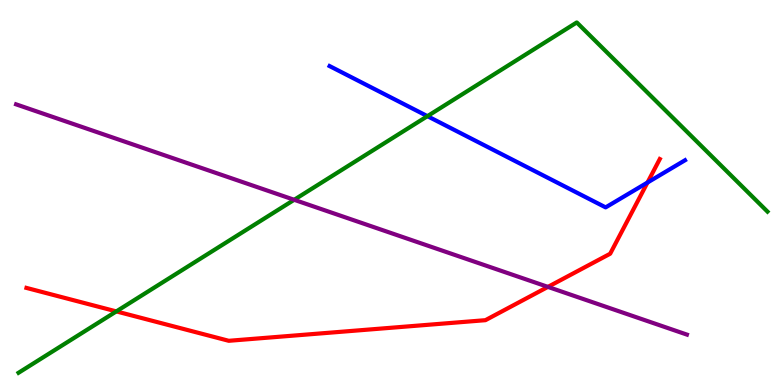[{'lines': ['blue', 'red'], 'intersections': [{'x': 8.35, 'y': 5.26}]}, {'lines': ['green', 'red'], 'intersections': [{'x': 1.5, 'y': 1.91}]}, {'lines': ['purple', 'red'], 'intersections': [{'x': 7.07, 'y': 2.55}]}, {'lines': ['blue', 'green'], 'intersections': [{'x': 5.52, 'y': 6.98}]}, {'lines': ['blue', 'purple'], 'intersections': []}, {'lines': ['green', 'purple'], 'intersections': [{'x': 3.8, 'y': 4.81}]}]